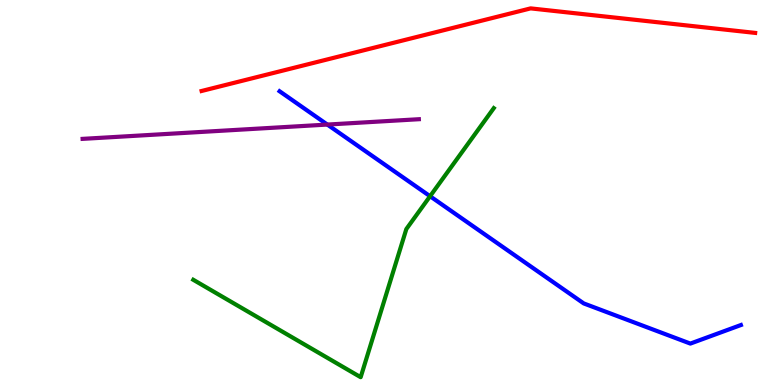[{'lines': ['blue', 'red'], 'intersections': []}, {'lines': ['green', 'red'], 'intersections': []}, {'lines': ['purple', 'red'], 'intersections': []}, {'lines': ['blue', 'green'], 'intersections': [{'x': 5.55, 'y': 4.9}]}, {'lines': ['blue', 'purple'], 'intersections': [{'x': 4.22, 'y': 6.76}]}, {'lines': ['green', 'purple'], 'intersections': []}]